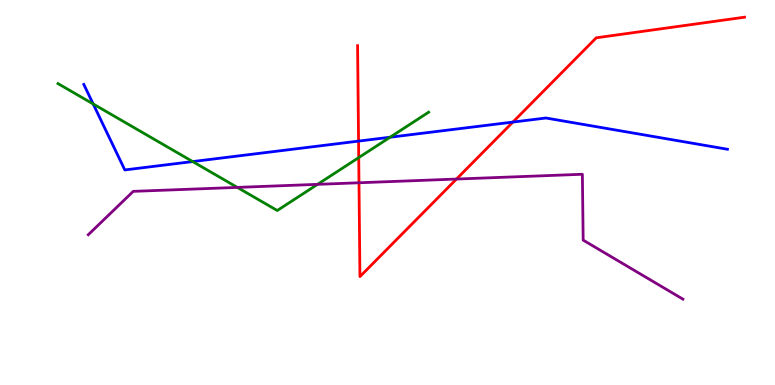[{'lines': ['blue', 'red'], 'intersections': [{'x': 4.63, 'y': 6.33}, {'x': 6.62, 'y': 6.83}]}, {'lines': ['green', 'red'], 'intersections': [{'x': 4.63, 'y': 5.91}]}, {'lines': ['purple', 'red'], 'intersections': [{'x': 4.63, 'y': 5.25}, {'x': 5.89, 'y': 5.35}]}, {'lines': ['blue', 'green'], 'intersections': [{'x': 1.2, 'y': 7.3}, {'x': 2.49, 'y': 5.8}, {'x': 5.03, 'y': 6.44}]}, {'lines': ['blue', 'purple'], 'intersections': []}, {'lines': ['green', 'purple'], 'intersections': [{'x': 3.06, 'y': 5.13}, {'x': 4.1, 'y': 5.21}]}]